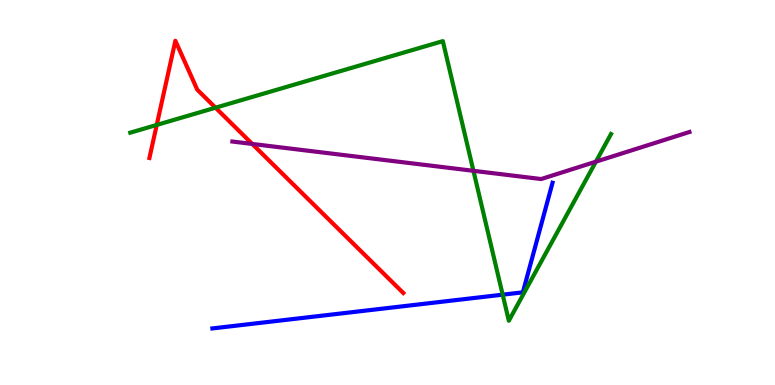[{'lines': ['blue', 'red'], 'intersections': []}, {'lines': ['green', 'red'], 'intersections': [{'x': 2.02, 'y': 6.76}, {'x': 2.78, 'y': 7.2}]}, {'lines': ['purple', 'red'], 'intersections': [{'x': 3.25, 'y': 6.26}]}, {'lines': ['blue', 'green'], 'intersections': [{'x': 6.49, 'y': 2.35}]}, {'lines': ['blue', 'purple'], 'intersections': []}, {'lines': ['green', 'purple'], 'intersections': [{'x': 6.11, 'y': 5.56}, {'x': 7.69, 'y': 5.8}]}]